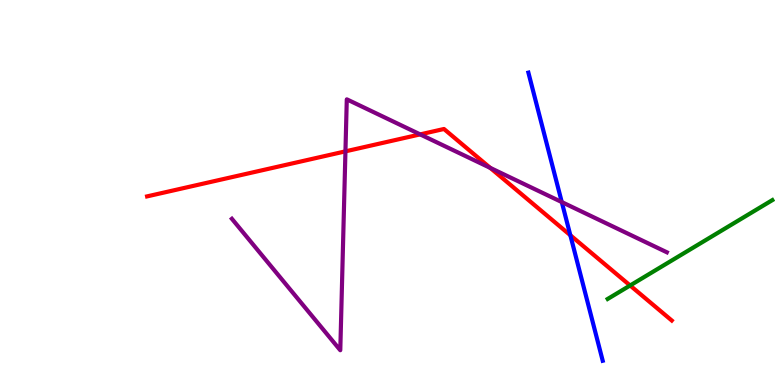[{'lines': ['blue', 'red'], 'intersections': [{'x': 7.36, 'y': 3.89}]}, {'lines': ['green', 'red'], 'intersections': [{'x': 8.13, 'y': 2.58}]}, {'lines': ['purple', 'red'], 'intersections': [{'x': 4.46, 'y': 6.07}, {'x': 5.42, 'y': 6.51}, {'x': 6.33, 'y': 5.64}]}, {'lines': ['blue', 'green'], 'intersections': []}, {'lines': ['blue', 'purple'], 'intersections': [{'x': 7.25, 'y': 4.75}]}, {'lines': ['green', 'purple'], 'intersections': []}]